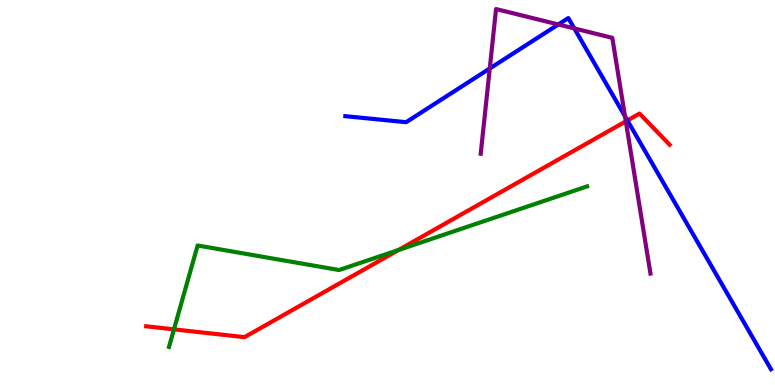[{'lines': ['blue', 'red'], 'intersections': [{'x': 8.1, 'y': 6.87}]}, {'lines': ['green', 'red'], 'intersections': [{'x': 2.24, 'y': 1.45}, {'x': 5.14, 'y': 3.51}]}, {'lines': ['purple', 'red'], 'intersections': [{'x': 8.08, 'y': 6.85}]}, {'lines': ['blue', 'green'], 'intersections': []}, {'lines': ['blue', 'purple'], 'intersections': [{'x': 6.32, 'y': 8.22}, {'x': 7.2, 'y': 9.36}, {'x': 7.41, 'y': 9.26}, {'x': 8.06, 'y': 6.98}]}, {'lines': ['green', 'purple'], 'intersections': []}]